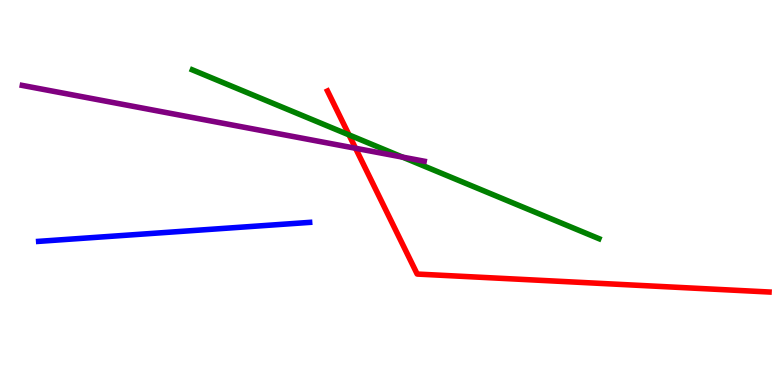[{'lines': ['blue', 'red'], 'intersections': []}, {'lines': ['green', 'red'], 'intersections': [{'x': 4.5, 'y': 6.5}]}, {'lines': ['purple', 'red'], 'intersections': [{'x': 4.59, 'y': 6.15}]}, {'lines': ['blue', 'green'], 'intersections': []}, {'lines': ['blue', 'purple'], 'intersections': []}, {'lines': ['green', 'purple'], 'intersections': [{'x': 5.19, 'y': 5.92}]}]